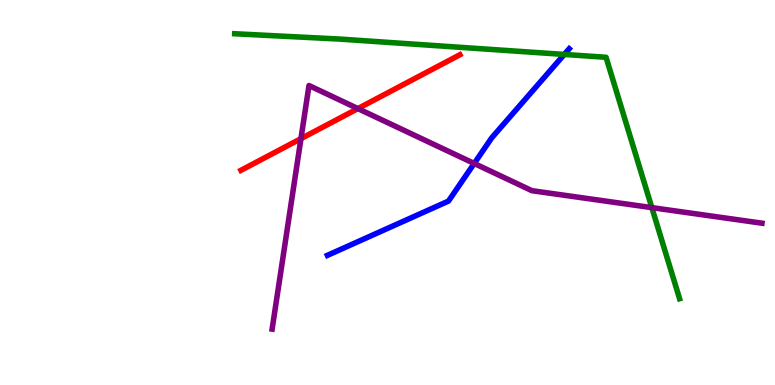[{'lines': ['blue', 'red'], 'intersections': []}, {'lines': ['green', 'red'], 'intersections': []}, {'lines': ['purple', 'red'], 'intersections': [{'x': 3.88, 'y': 6.4}, {'x': 4.62, 'y': 7.18}]}, {'lines': ['blue', 'green'], 'intersections': [{'x': 7.28, 'y': 8.59}]}, {'lines': ['blue', 'purple'], 'intersections': [{'x': 6.12, 'y': 5.75}]}, {'lines': ['green', 'purple'], 'intersections': [{'x': 8.41, 'y': 4.61}]}]